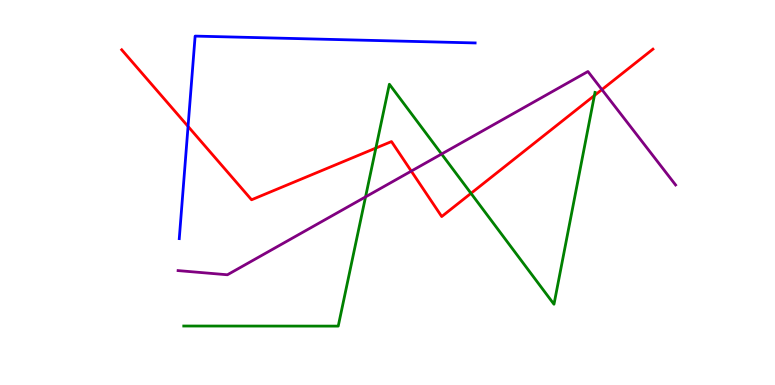[{'lines': ['blue', 'red'], 'intersections': [{'x': 2.43, 'y': 6.72}]}, {'lines': ['green', 'red'], 'intersections': [{'x': 4.85, 'y': 6.15}, {'x': 6.08, 'y': 4.98}, {'x': 7.67, 'y': 7.52}]}, {'lines': ['purple', 'red'], 'intersections': [{'x': 5.31, 'y': 5.56}, {'x': 7.77, 'y': 7.67}]}, {'lines': ['blue', 'green'], 'intersections': []}, {'lines': ['blue', 'purple'], 'intersections': []}, {'lines': ['green', 'purple'], 'intersections': [{'x': 4.72, 'y': 4.89}, {'x': 5.7, 'y': 6.0}]}]